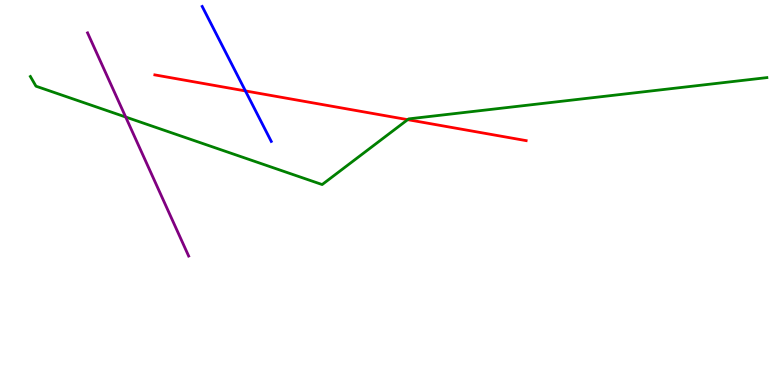[{'lines': ['blue', 'red'], 'intersections': [{'x': 3.17, 'y': 7.64}]}, {'lines': ['green', 'red'], 'intersections': [{'x': 5.26, 'y': 6.89}]}, {'lines': ['purple', 'red'], 'intersections': []}, {'lines': ['blue', 'green'], 'intersections': []}, {'lines': ['blue', 'purple'], 'intersections': []}, {'lines': ['green', 'purple'], 'intersections': [{'x': 1.62, 'y': 6.96}]}]